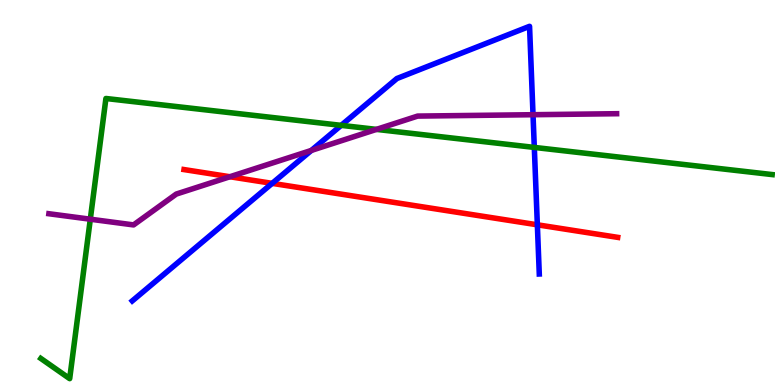[{'lines': ['blue', 'red'], 'intersections': [{'x': 3.51, 'y': 5.24}, {'x': 6.93, 'y': 4.16}]}, {'lines': ['green', 'red'], 'intersections': []}, {'lines': ['purple', 'red'], 'intersections': [{'x': 2.97, 'y': 5.41}]}, {'lines': ['blue', 'green'], 'intersections': [{'x': 4.4, 'y': 6.74}, {'x': 6.89, 'y': 6.17}]}, {'lines': ['blue', 'purple'], 'intersections': [{'x': 4.02, 'y': 6.09}, {'x': 6.88, 'y': 7.02}]}, {'lines': ['green', 'purple'], 'intersections': [{'x': 1.17, 'y': 4.31}, {'x': 4.86, 'y': 6.64}]}]